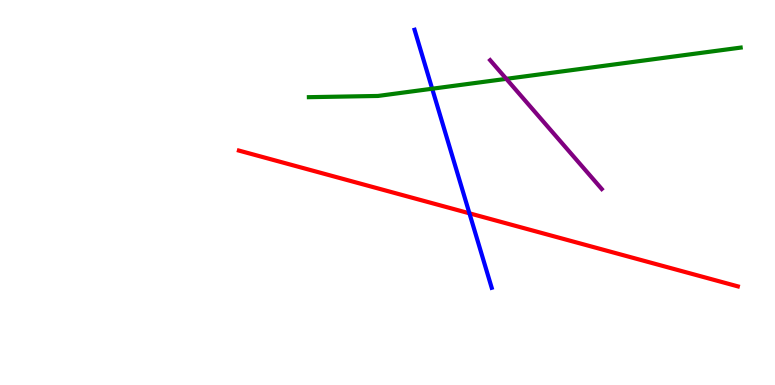[{'lines': ['blue', 'red'], 'intersections': [{'x': 6.06, 'y': 4.46}]}, {'lines': ['green', 'red'], 'intersections': []}, {'lines': ['purple', 'red'], 'intersections': []}, {'lines': ['blue', 'green'], 'intersections': [{'x': 5.58, 'y': 7.7}]}, {'lines': ['blue', 'purple'], 'intersections': []}, {'lines': ['green', 'purple'], 'intersections': [{'x': 6.53, 'y': 7.95}]}]